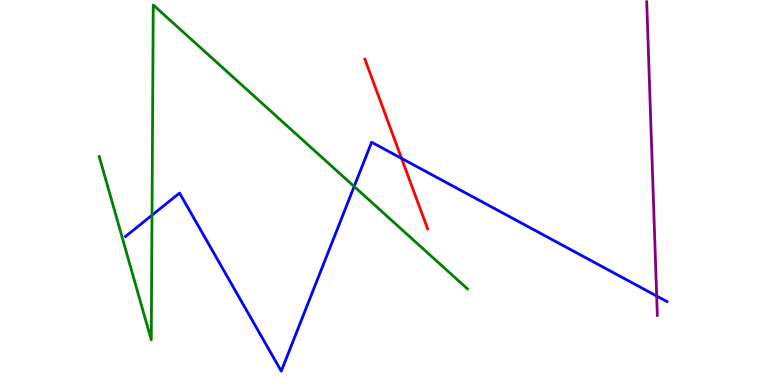[{'lines': ['blue', 'red'], 'intersections': [{'x': 5.18, 'y': 5.89}]}, {'lines': ['green', 'red'], 'intersections': []}, {'lines': ['purple', 'red'], 'intersections': []}, {'lines': ['blue', 'green'], 'intersections': [{'x': 1.96, 'y': 4.41}, {'x': 4.57, 'y': 5.16}]}, {'lines': ['blue', 'purple'], 'intersections': [{'x': 8.47, 'y': 2.31}]}, {'lines': ['green', 'purple'], 'intersections': []}]